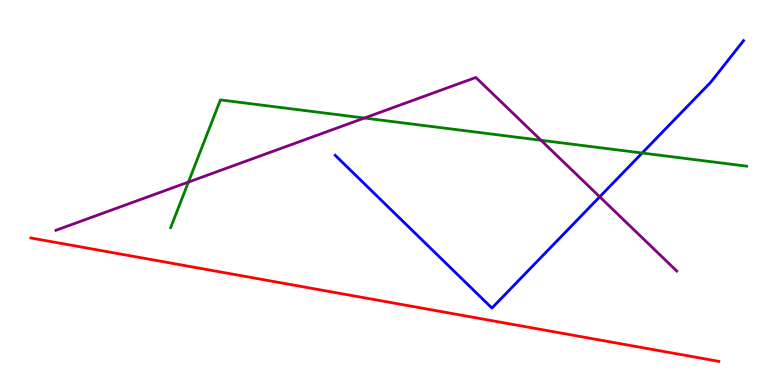[{'lines': ['blue', 'red'], 'intersections': []}, {'lines': ['green', 'red'], 'intersections': []}, {'lines': ['purple', 'red'], 'intersections': []}, {'lines': ['blue', 'green'], 'intersections': [{'x': 8.29, 'y': 6.03}]}, {'lines': ['blue', 'purple'], 'intersections': [{'x': 7.74, 'y': 4.89}]}, {'lines': ['green', 'purple'], 'intersections': [{'x': 2.43, 'y': 5.27}, {'x': 4.7, 'y': 6.93}, {'x': 6.98, 'y': 6.36}]}]